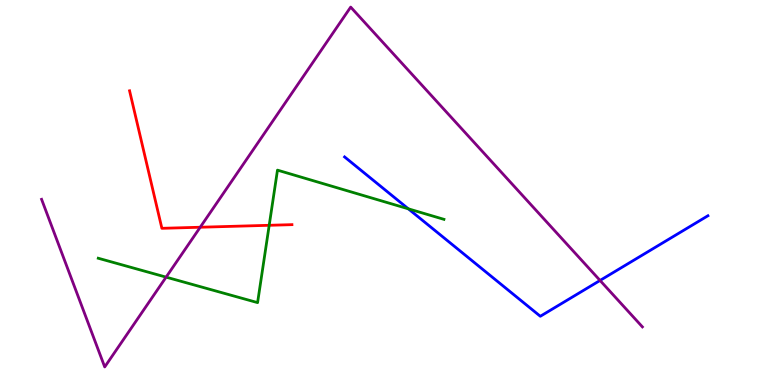[{'lines': ['blue', 'red'], 'intersections': []}, {'lines': ['green', 'red'], 'intersections': [{'x': 3.47, 'y': 4.15}]}, {'lines': ['purple', 'red'], 'intersections': [{'x': 2.58, 'y': 4.1}]}, {'lines': ['blue', 'green'], 'intersections': [{'x': 5.27, 'y': 4.58}]}, {'lines': ['blue', 'purple'], 'intersections': [{'x': 7.74, 'y': 2.72}]}, {'lines': ['green', 'purple'], 'intersections': [{'x': 2.14, 'y': 2.8}]}]